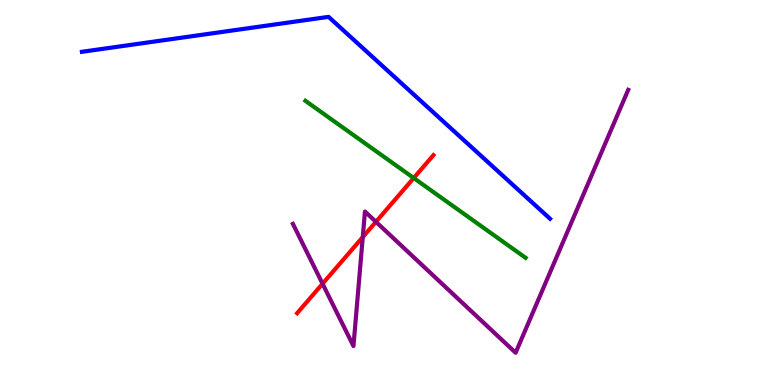[{'lines': ['blue', 'red'], 'intersections': []}, {'lines': ['green', 'red'], 'intersections': [{'x': 5.34, 'y': 5.38}]}, {'lines': ['purple', 'red'], 'intersections': [{'x': 4.16, 'y': 2.63}, {'x': 4.68, 'y': 3.84}, {'x': 4.85, 'y': 4.24}]}, {'lines': ['blue', 'green'], 'intersections': []}, {'lines': ['blue', 'purple'], 'intersections': []}, {'lines': ['green', 'purple'], 'intersections': []}]